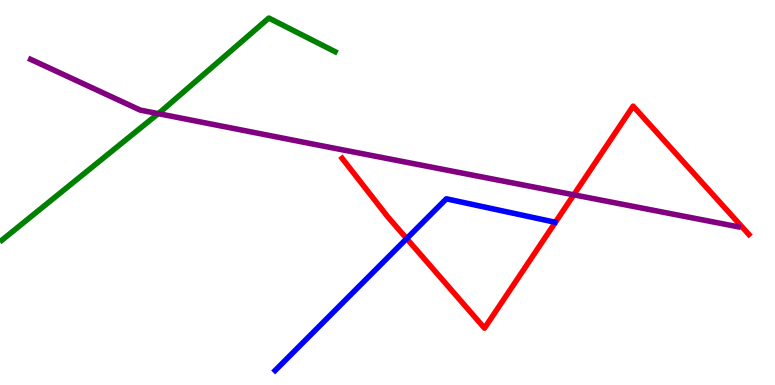[{'lines': ['blue', 'red'], 'intersections': [{'x': 5.25, 'y': 3.8}]}, {'lines': ['green', 'red'], 'intersections': []}, {'lines': ['purple', 'red'], 'intersections': [{'x': 7.4, 'y': 4.94}]}, {'lines': ['blue', 'green'], 'intersections': []}, {'lines': ['blue', 'purple'], 'intersections': []}, {'lines': ['green', 'purple'], 'intersections': [{'x': 2.04, 'y': 7.05}]}]